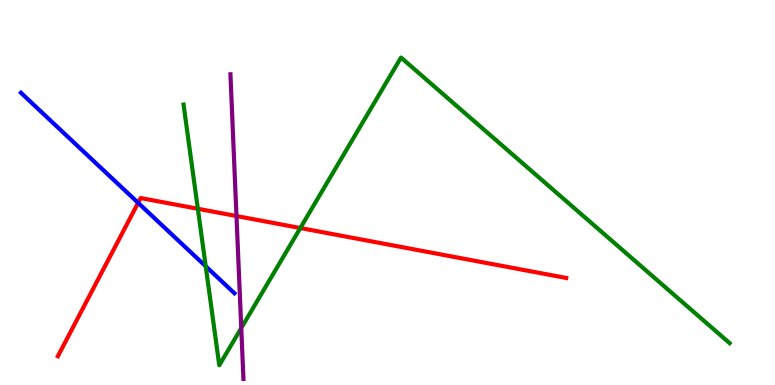[{'lines': ['blue', 'red'], 'intersections': [{'x': 1.78, 'y': 4.73}]}, {'lines': ['green', 'red'], 'intersections': [{'x': 2.55, 'y': 4.58}, {'x': 3.88, 'y': 4.08}]}, {'lines': ['purple', 'red'], 'intersections': [{'x': 3.05, 'y': 4.39}]}, {'lines': ['blue', 'green'], 'intersections': [{'x': 2.65, 'y': 3.08}]}, {'lines': ['blue', 'purple'], 'intersections': []}, {'lines': ['green', 'purple'], 'intersections': [{'x': 3.11, 'y': 1.48}]}]